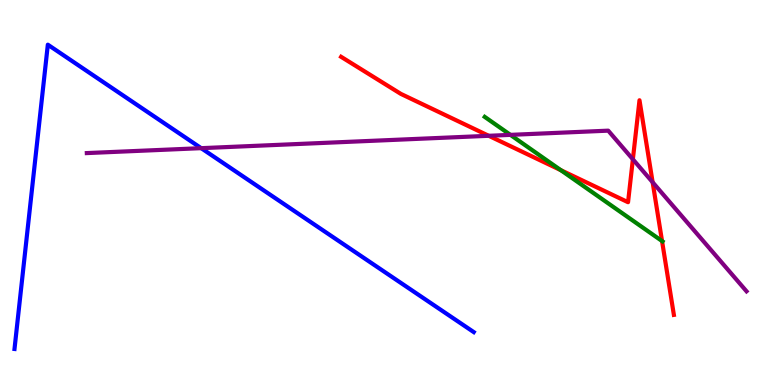[{'lines': ['blue', 'red'], 'intersections': []}, {'lines': ['green', 'red'], 'intersections': [{'x': 7.24, 'y': 5.58}, {'x': 8.54, 'y': 3.74}]}, {'lines': ['purple', 'red'], 'intersections': [{'x': 6.31, 'y': 6.47}, {'x': 8.17, 'y': 5.86}, {'x': 8.42, 'y': 5.27}]}, {'lines': ['blue', 'green'], 'intersections': []}, {'lines': ['blue', 'purple'], 'intersections': [{'x': 2.6, 'y': 6.15}]}, {'lines': ['green', 'purple'], 'intersections': [{'x': 6.59, 'y': 6.5}]}]